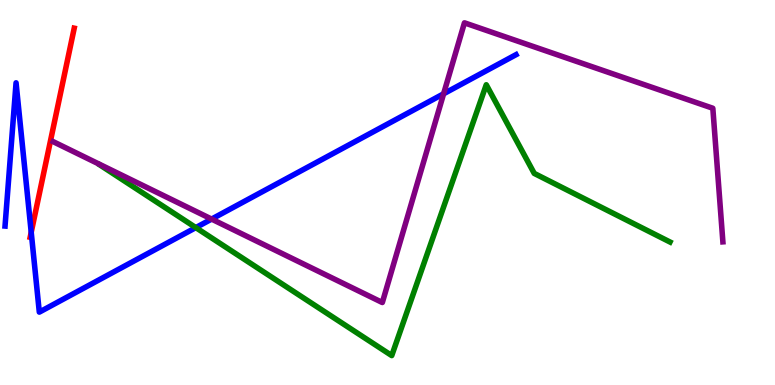[{'lines': ['blue', 'red'], 'intersections': [{'x': 0.403, 'y': 3.97}]}, {'lines': ['green', 'red'], 'intersections': []}, {'lines': ['purple', 'red'], 'intersections': []}, {'lines': ['blue', 'green'], 'intersections': [{'x': 2.53, 'y': 4.09}]}, {'lines': ['blue', 'purple'], 'intersections': [{'x': 2.73, 'y': 4.31}, {'x': 5.72, 'y': 7.56}]}, {'lines': ['green', 'purple'], 'intersections': []}]